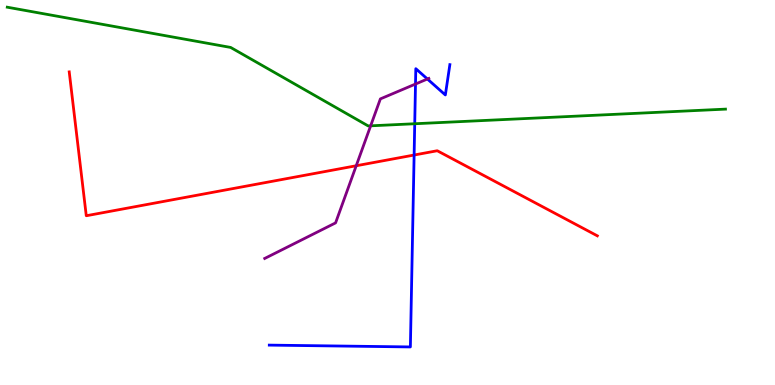[{'lines': ['blue', 'red'], 'intersections': [{'x': 5.34, 'y': 5.97}]}, {'lines': ['green', 'red'], 'intersections': []}, {'lines': ['purple', 'red'], 'intersections': [{'x': 4.6, 'y': 5.69}]}, {'lines': ['blue', 'green'], 'intersections': [{'x': 5.35, 'y': 6.79}]}, {'lines': ['blue', 'purple'], 'intersections': [{'x': 5.36, 'y': 7.82}, {'x': 5.51, 'y': 7.95}]}, {'lines': ['green', 'purple'], 'intersections': [{'x': 4.78, 'y': 6.73}]}]